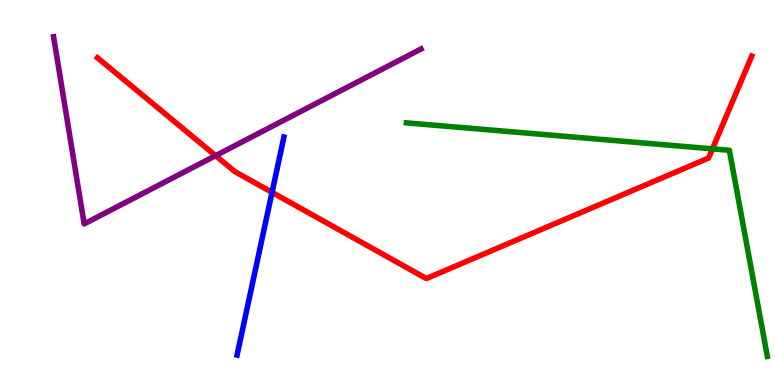[{'lines': ['blue', 'red'], 'intersections': [{'x': 3.51, 'y': 5.0}]}, {'lines': ['green', 'red'], 'intersections': [{'x': 9.19, 'y': 6.13}]}, {'lines': ['purple', 'red'], 'intersections': [{'x': 2.78, 'y': 5.96}]}, {'lines': ['blue', 'green'], 'intersections': []}, {'lines': ['blue', 'purple'], 'intersections': []}, {'lines': ['green', 'purple'], 'intersections': []}]